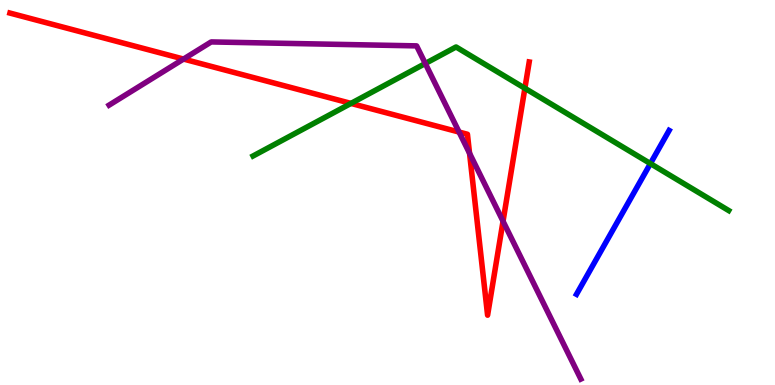[{'lines': ['blue', 'red'], 'intersections': []}, {'lines': ['green', 'red'], 'intersections': [{'x': 4.53, 'y': 7.31}, {'x': 6.77, 'y': 7.71}]}, {'lines': ['purple', 'red'], 'intersections': [{'x': 2.37, 'y': 8.47}, {'x': 5.92, 'y': 6.57}, {'x': 6.06, 'y': 6.02}, {'x': 6.49, 'y': 4.25}]}, {'lines': ['blue', 'green'], 'intersections': [{'x': 8.39, 'y': 5.75}]}, {'lines': ['blue', 'purple'], 'intersections': []}, {'lines': ['green', 'purple'], 'intersections': [{'x': 5.49, 'y': 8.35}]}]